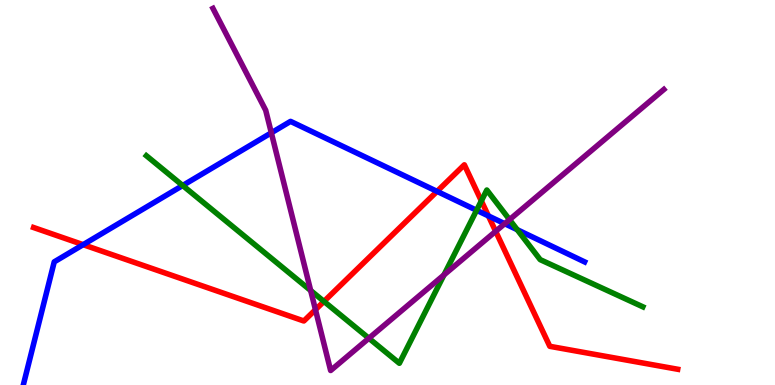[{'lines': ['blue', 'red'], 'intersections': [{'x': 1.07, 'y': 3.64}, {'x': 5.64, 'y': 5.03}, {'x': 6.3, 'y': 4.39}]}, {'lines': ['green', 'red'], 'intersections': [{'x': 4.18, 'y': 2.17}, {'x': 6.21, 'y': 4.78}]}, {'lines': ['purple', 'red'], 'intersections': [{'x': 4.07, 'y': 1.96}, {'x': 6.4, 'y': 3.99}]}, {'lines': ['blue', 'green'], 'intersections': [{'x': 2.36, 'y': 5.18}, {'x': 6.15, 'y': 4.54}, {'x': 6.67, 'y': 4.03}]}, {'lines': ['blue', 'purple'], 'intersections': [{'x': 3.5, 'y': 6.55}, {'x': 6.51, 'y': 4.19}]}, {'lines': ['green', 'purple'], 'intersections': [{'x': 4.01, 'y': 2.45}, {'x': 4.76, 'y': 1.21}, {'x': 5.73, 'y': 2.86}, {'x': 6.57, 'y': 4.3}]}]